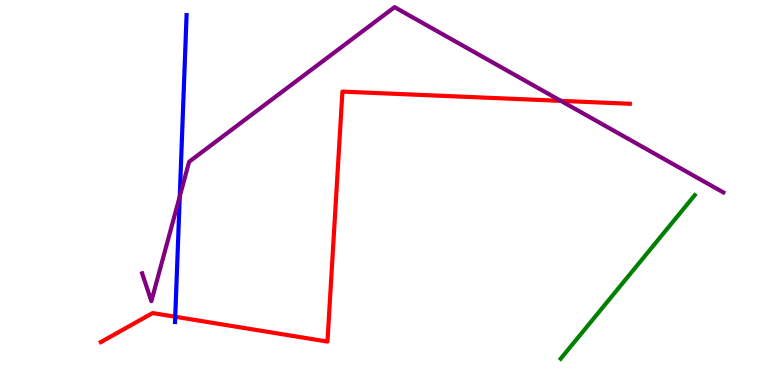[{'lines': ['blue', 'red'], 'intersections': [{'x': 2.26, 'y': 1.77}]}, {'lines': ['green', 'red'], 'intersections': []}, {'lines': ['purple', 'red'], 'intersections': [{'x': 7.24, 'y': 7.38}]}, {'lines': ['blue', 'green'], 'intersections': []}, {'lines': ['blue', 'purple'], 'intersections': [{'x': 2.32, 'y': 4.9}]}, {'lines': ['green', 'purple'], 'intersections': []}]